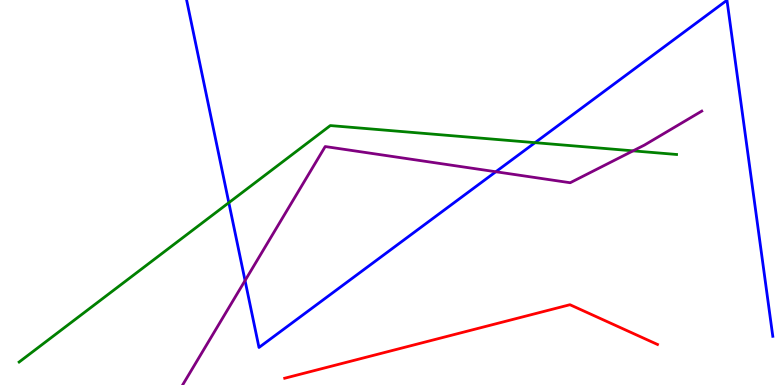[{'lines': ['blue', 'red'], 'intersections': []}, {'lines': ['green', 'red'], 'intersections': []}, {'lines': ['purple', 'red'], 'intersections': []}, {'lines': ['blue', 'green'], 'intersections': [{'x': 2.95, 'y': 4.74}, {'x': 6.9, 'y': 6.29}]}, {'lines': ['blue', 'purple'], 'intersections': [{'x': 3.16, 'y': 2.71}, {'x': 6.4, 'y': 5.54}]}, {'lines': ['green', 'purple'], 'intersections': [{'x': 8.17, 'y': 6.08}]}]